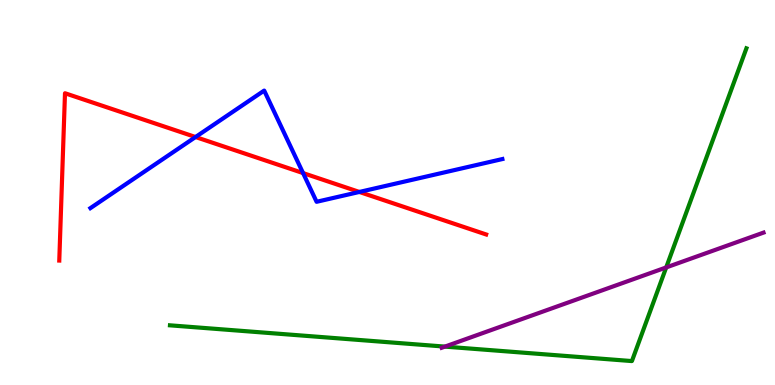[{'lines': ['blue', 'red'], 'intersections': [{'x': 2.52, 'y': 6.44}, {'x': 3.91, 'y': 5.5}, {'x': 4.64, 'y': 5.01}]}, {'lines': ['green', 'red'], 'intersections': []}, {'lines': ['purple', 'red'], 'intersections': []}, {'lines': ['blue', 'green'], 'intersections': []}, {'lines': ['blue', 'purple'], 'intersections': []}, {'lines': ['green', 'purple'], 'intersections': [{'x': 5.74, 'y': 0.997}, {'x': 8.6, 'y': 3.05}]}]